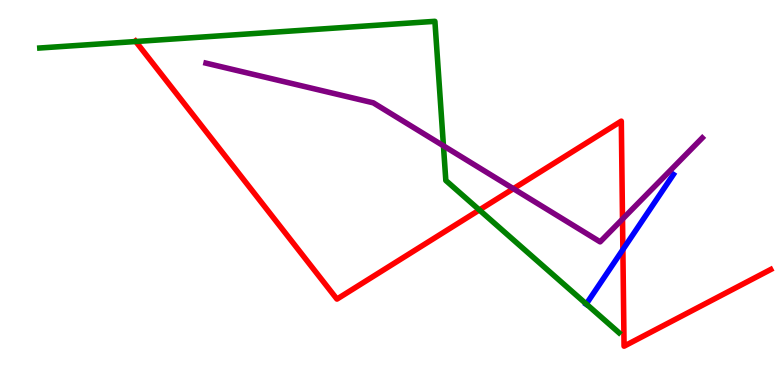[{'lines': ['blue', 'red'], 'intersections': [{'x': 8.04, 'y': 3.52}]}, {'lines': ['green', 'red'], 'intersections': [{'x': 1.75, 'y': 8.92}, {'x': 6.19, 'y': 4.55}]}, {'lines': ['purple', 'red'], 'intersections': [{'x': 6.62, 'y': 5.1}, {'x': 8.03, 'y': 4.31}]}, {'lines': ['blue', 'green'], 'intersections': [{'x': 7.57, 'y': 2.1}]}, {'lines': ['blue', 'purple'], 'intersections': []}, {'lines': ['green', 'purple'], 'intersections': [{'x': 5.72, 'y': 6.21}]}]